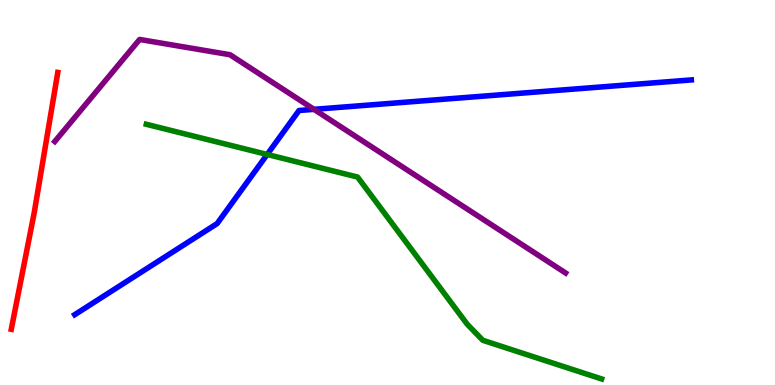[{'lines': ['blue', 'red'], 'intersections': []}, {'lines': ['green', 'red'], 'intersections': []}, {'lines': ['purple', 'red'], 'intersections': []}, {'lines': ['blue', 'green'], 'intersections': [{'x': 3.45, 'y': 5.99}]}, {'lines': ['blue', 'purple'], 'intersections': [{'x': 4.05, 'y': 7.16}]}, {'lines': ['green', 'purple'], 'intersections': []}]